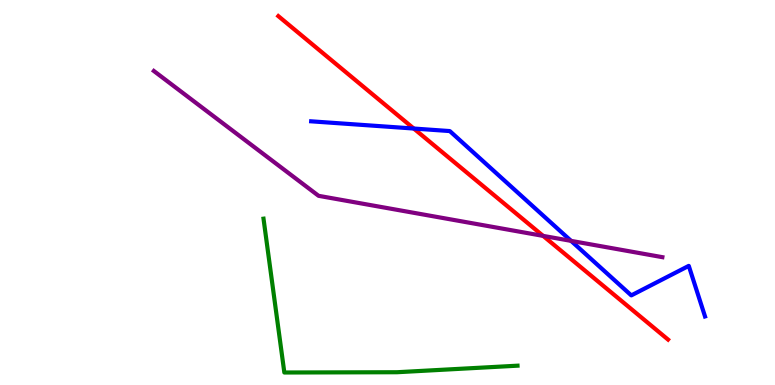[{'lines': ['blue', 'red'], 'intersections': [{'x': 5.34, 'y': 6.66}]}, {'lines': ['green', 'red'], 'intersections': []}, {'lines': ['purple', 'red'], 'intersections': [{'x': 7.01, 'y': 3.87}]}, {'lines': ['blue', 'green'], 'intersections': []}, {'lines': ['blue', 'purple'], 'intersections': [{'x': 7.37, 'y': 3.74}]}, {'lines': ['green', 'purple'], 'intersections': []}]